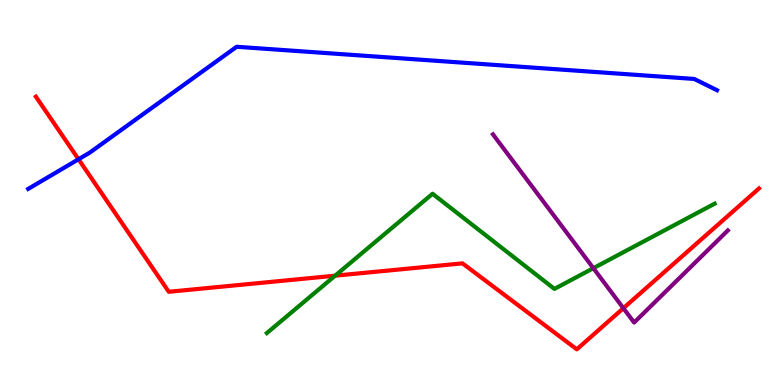[{'lines': ['blue', 'red'], 'intersections': [{'x': 1.01, 'y': 5.86}]}, {'lines': ['green', 'red'], 'intersections': [{'x': 4.32, 'y': 2.84}]}, {'lines': ['purple', 'red'], 'intersections': [{'x': 8.04, 'y': 1.99}]}, {'lines': ['blue', 'green'], 'intersections': []}, {'lines': ['blue', 'purple'], 'intersections': []}, {'lines': ['green', 'purple'], 'intersections': [{'x': 7.66, 'y': 3.03}]}]